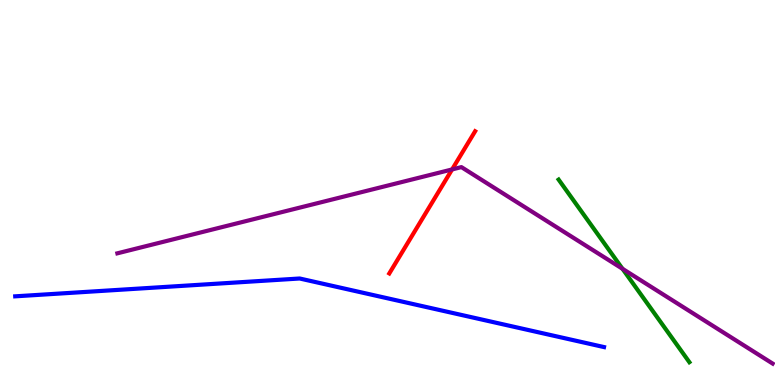[{'lines': ['blue', 'red'], 'intersections': []}, {'lines': ['green', 'red'], 'intersections': []}, {'lines': ['purple', 'red'], 'intersections': [{'x': 5.83, 'y': 5.6}]}, {'lines': ['blue', 'green'], 'intersections': []}, {'lines': ['blue', 'purple'], 'intersections': []}, {'lines': ['green', 'purple'], 'intersections': [{'x': 8.03, 'y': 3.02}]}]